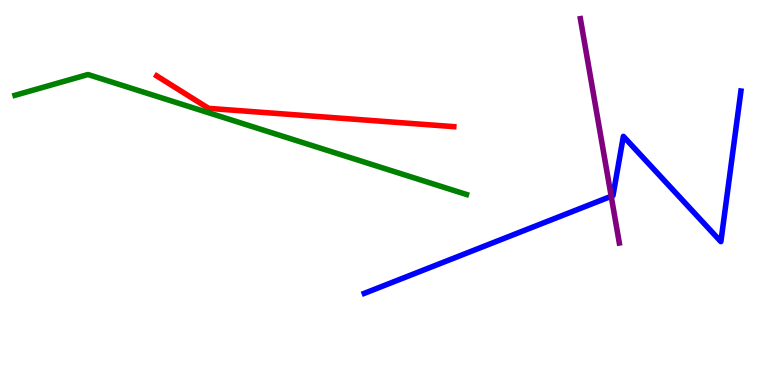[{'lines': ['blue', 'red'], 'intersections': []}, {'lines': ['green', 'red'], 'intersections': []}, {'lines': ['purple', 'red'], 'intersections': []}, {'lines': ['blue', 'green'], 'intersections': []}, {'lines': ['blue', 'purple'], 'intersections': [{'x': 7.89, 'y': 4.9}]}, {'lines': ['green', 'purple'], 'intersections': []}]